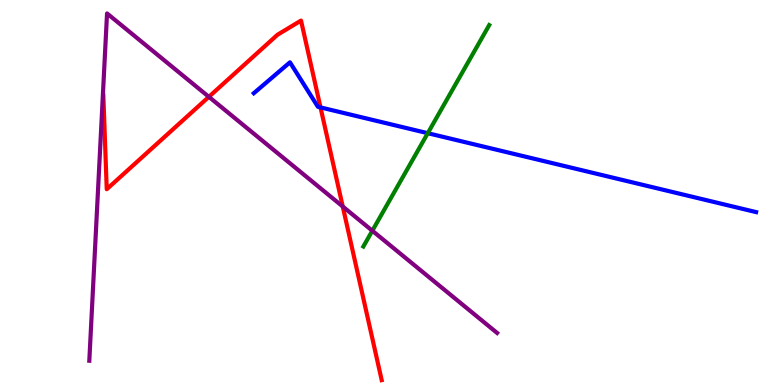[{'lines': ['blue', 'red'], 'intersections': [{'x': 4.14, 'y': 7.21}]}, {'lines': ['green', 'red'], 'intersections': []}, {'lines': ['purple', 'red'], 'intersections': [{'x': 2.69, 'y': 7.48}, {'x': 4.42, 'y': 4.64}]}, {'lines': ['blue', 'green'], 'intersections': [{'x': 5.52, 'y': 6.54}]}, {'lines': ['blue', 'purple'], 'intersections': []}, {'lines': ['green', 'purple'], 'intersections': [{'x': 4.8, 'y': 4.01}]}]